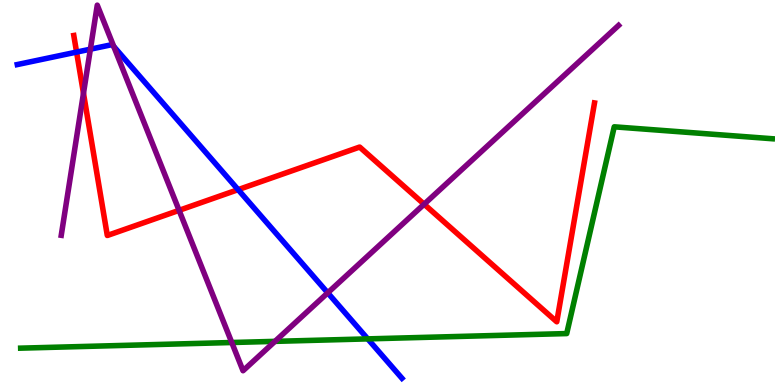[{'lines': ['blue', 'red'], 'intersections': [{'x': 0.988, 'y': 8.65}, {'x': 3.07, 'y': 5.07}]}, {'lines': ['green', 'red'], 'intersections': []}, {'lines': ['purple', 'red'], 'intersections': [{'x': 1.08, 'y': 7.58}, {'x': 2.31, 'y': 4.54}, {'x': 5.47, 'y': 4.7}]}, {'lines': ['blue', 'green'], 'intersections': [{'x': 4.75, 'y': 1.2}]}, {'lines': ['blue', 'purple'], 'intersections': [{'x': 1.17, 'y': 8.72}, {'x': 1.47, 'y': 8.79}, {'x': 4.23, 'y': 2.39}]}, {'lines': ['green', 'purple'], 'intersections': [{'x': 2.99, 'y': 1.1}, {'x': 3.55, 'y': 1.13}]}]